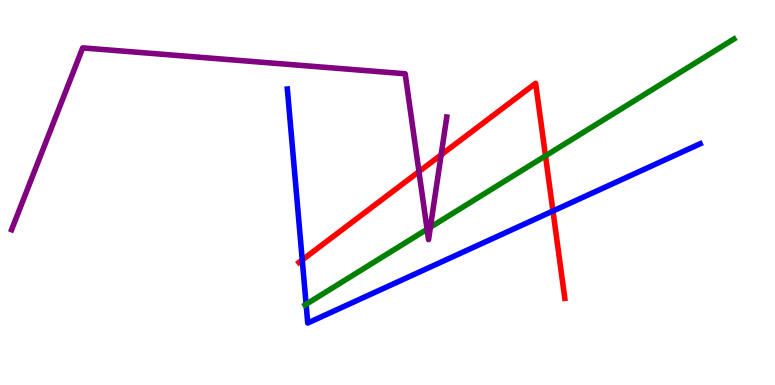[{'lines': ['blue', 'red'], 'intersections': [{'x': 3.9, 'y': 3.25}, {'x': 7.13, 'y': 4.52}]}, {'lines': ['green', 'red'], 'intersections': [{'x': 7.04, 'y': 5.95}]}, {'lines': ['purple', 'red'], 'intersections': [{'x': 5.41, 'y': 5.54}, {'x': 5.69, 'y': 5.98}]}, {'lines': ['blue', 'green'], 'intersections': [{'x': 3.95, 'y': 2.1}]}, {'lines': ['blue', 'purple'], 'intersections': []}, {'lines': ['green', 'purple'], 'intersections': [{'x': 5.51, 'y': 4.05}, {'x': 5.55, 'y': 4.1}]}]